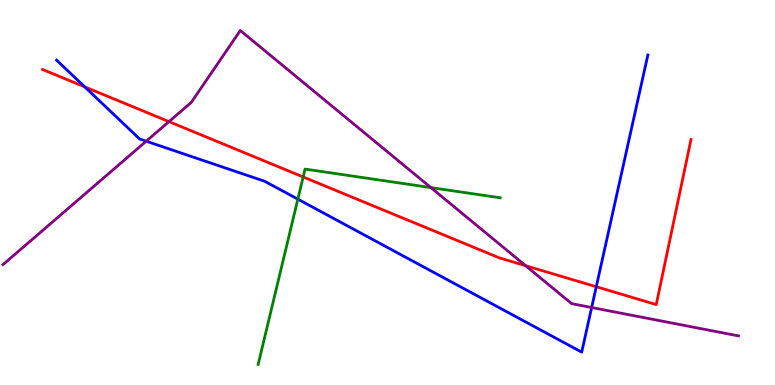[{'lines': ['blue', 'red'], 'intersections': [{'x': 1.09, 'y': 7.74}, {'x': 7.69, 'y': 2.55}]}, {'lines': ['green', 'red'], 'intersections': [{'x': 3.91, 'y': 5.4}]}, {'lines': ['purple', 'red'], 'intersections': [{'x': 2.18, 'y': 6.84}, {'x': 6.78, 'y': 3.1}]}, {'lines': ['blue', 'green'], 'intersections': [{'x': 3.84, 'y': 4.83}]}, {'lines': ['blue', 'purple'], 'intersections': [{'x': 1.89, 'y': 6.33}, {'x': 7.63, 'y': 2.01}]}, {'lines': ['green', 'purple'], 'intersections': [{'x': 5.56, 'y': 5.13}]}]